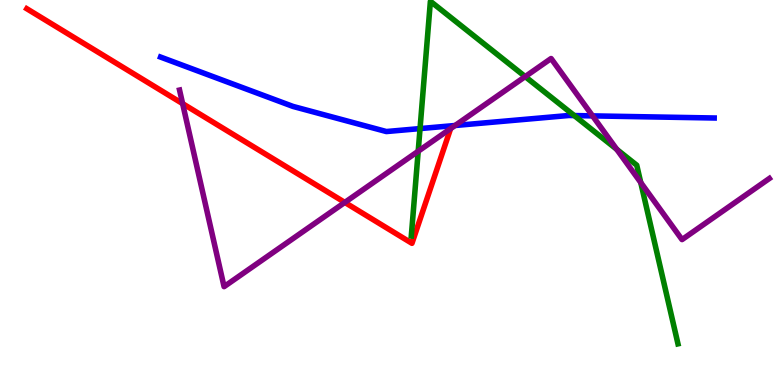[{'lines': ['blue', 'red'], 'intersections': []}, {'lines': ['green', 'red'], 'intersections': []}, {'lines': ['purple', 'red'], 'intersections': [{'x': 2.36, 'y': 7.31}, {'x': 4.45, 'y': 4.74}]}, {'lines': ['blue', 'green'], 'intersections': [{'x': 5.42, 'y': 6.66}, {'x': 7.41, 'y': 7.0}]}, {'lines': ['blue', 'purple'], 'intersections': [{'x': 5.87, 'y': 6.74}, {'x': 7.65, 'y': 6.99}]}, {'lines': ['green', 'purple'], 'intersections': [{'x': 5.4, 'y': 6.07}, {'x': 6.78, 'y': 8.01}, {'x': 7.96, 'y': 6.12}, {'x': 8.27, 'y': 5.26}]}]